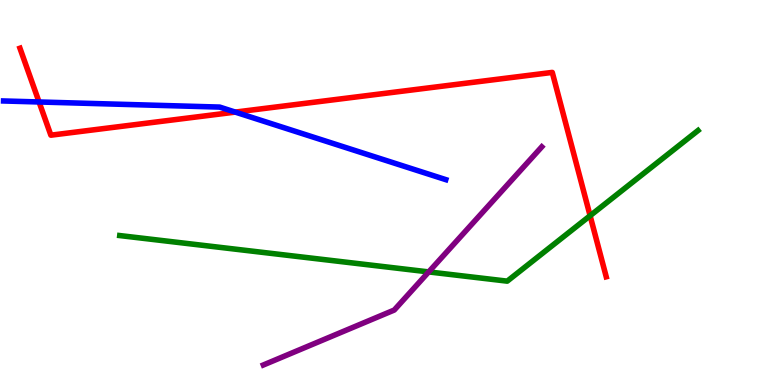[{'lines': ['blue', 'red'], 'intersections': [{'x': 0.504, 'y': 7.35}, {'x': 3.04, 'y': 7.09}]}, {'lines': ['green', 'red'], 'intersections': [{'x': 7.61, 'y': 4.4}]}, {'lines': ['purple', 'red'], 'intersections': []}, {'lines': ['blue', 'green'], 'intersections': []}, {'lines': ['blue', 'purple'], 'intersections': []}, {'lines': ['green', 'purple'], 'intersections': [{'x': 5.53, 'y': 2.94}]}]